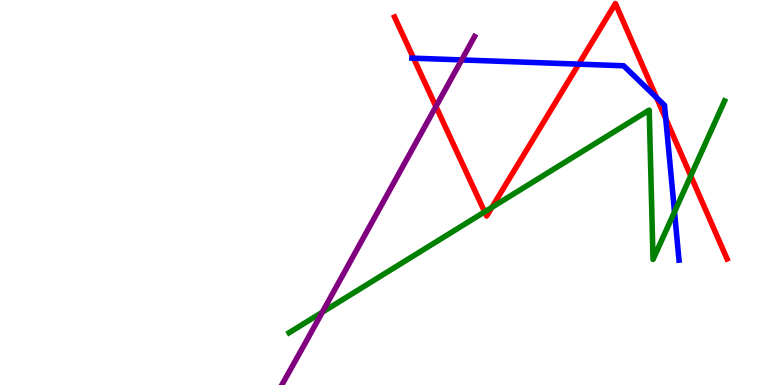[{'lines': ['blue', 'red'], 'intersections': [{'x': 5.34, 'y': 8.49}, {'x': 7.47, 'y': 8.33}, {'x': 8.47, 'y': 7.46}, {'x': 8.59, 'y': 6.92}]}, {'lines': ['green', 'red'], 'intersections': [{'x': 6.25, 'y': 4.5}, {'x': 6.35, 'y': 4.61}, {'x': 8.91, 'y': 5.43}]}, {'lines': ['purple', 'red'], 'intersections': [{'x': 5.62, 'y': 7.23}]}, {'lines': ['blue', 'green'], 'intersections': [{'x': 8.7, 'y': 4.5}]}, {'lines': ['blue', 'purple'], 'intersections': [{'x': 5.96, 'y': 8.44}]}, {'lines': ['green', 'purple'], 'intersections': [{'x': 4.16, 'y': 1.89}]}]